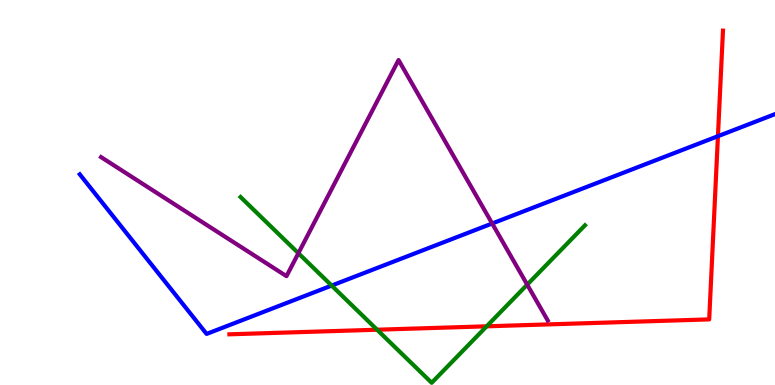[{'lines': ['blue', 'red'], 'intersections': [{'x': 9.26, 'y': 6.46}]}, {'lines': ['green', 'red'], 'intersections': [{'x': 4.87, 'y': 1.44}, {'x': 6.28, 'y': 1.52}]}, {'lines': ['purple', 'red'], 'intersections': []}, {'lines': ['blue', 'green'], 'intersections': [{'x': 4.28, 'y': 2.58}]}, {'lines': ['blue', 'purple'], 'intersections': [{'x': 6.35, 'y': 4.19}]}, {'lines': ['green', 'purple'], 'intersections': [{'x': 3.85, 'y': 3.42}, {'x': 6.8, 'y': 2.61}]}]